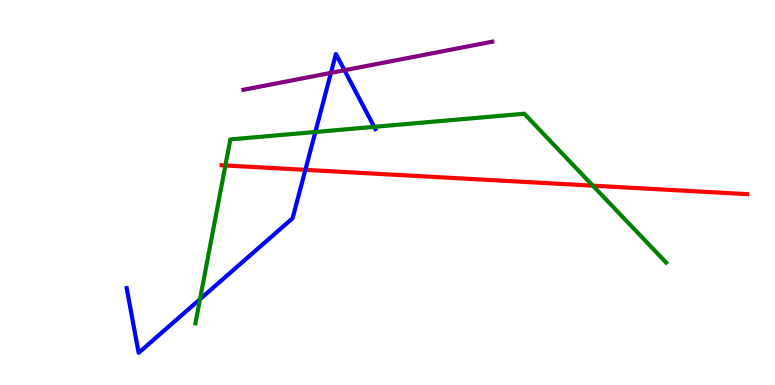[{'lines': ['blue', 'red'], 'intersections': [{'x': 3.94, 'y': 5.59}]}, {'lines': ['green', 'red'], 'intersections': [{'x': 2.91, 'y': 5.7}, {'x': 7.65, 'y': 5.18}]}, {'lines': ['purple', 'red'], 'intersections': []}, {'lines': ['blue', 'green'], 'intersections': [{'x': 2.58, 'y': 2.23}, {'x': 4.07, 'y': 6.57}, {'x': 4.83, 'y': 6.71}]}, {'lines': ['blue', 'purple'], 'intersections': [{'x': 4.27, 'y': 8.11}, {'x': 4.44, 'y': 8.18}]}, {'lines': ['green', 'purple'], 'intersections': []}]